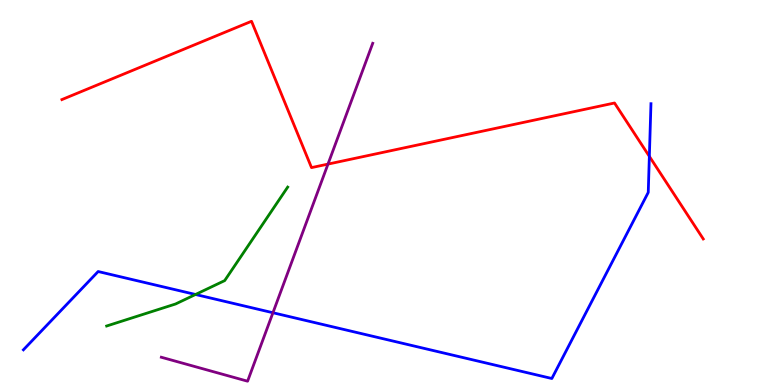[{'lines': ['blue', 'red'], 'intersections': [{'x': 8.38, 'y': 5.94}]}, {'lines': ['green', 'red'], 'intersections': []}, {'lines': ['purple', 'red'], 'intersections': [{'x': 4.23, 'y': 5.74}]}, {'lines': ['blue', 'green'], 'intersections': [{'x': 2.52, 'y': 2.35}]}, {'lines': ['blue', 'purple'], 'intersections': [{'x': 3.52, 'y': 1.88}]}, {'lines': ['green', 'purple'], 'intersections': []}]